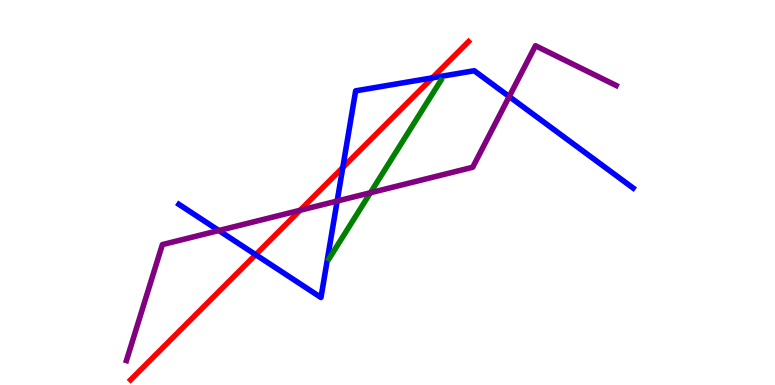[{'lines': ['blue', 'red'], 'intersections': [{'x': 3.3, 'y': 3.38}, {'x': 4.42, 'y': 5.65}, {'x': 5.58, 'y': 7.98}]}, {'lines': ['green', 'red'], 'intersections': []}, {'lines': ['purple', 'red'], 'intersections': [{'x': 3.87, 'y': 4.54}]}, {'lines': ['blue', 'green'], 'intersections': []}, {'lines': ['blue', 'purple'], 'intersections': [{'x': 2.82, 'y': 4.01}, {'x': 4.35, 'y': 4.78}, {'x': 6.57, 'y': 7.49}]}, {'lines': ['green', 'purple'], 'intersections': [{'x': 4.78, 'y': 4.99}]}]